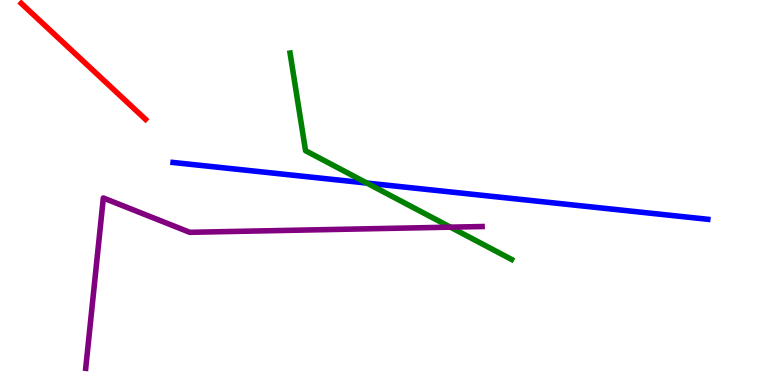[{'lines': ['blue', 'red'], 'intersections': []}, {'lines': ['green', 'red'], 'intersections': []}, {'lines': ['purple', 'red'], 'intersections': []}, {'lines': ['blue', 'green'], 'intersections': [{'x': 4.73, 'y': 5.25}]}, {'lines': ['blue', 'purple'], 'intersections': []}, {'lines': ['green', 'purple'], 'intersections': [{'x': 5.81, 'y': 4.1}]}]